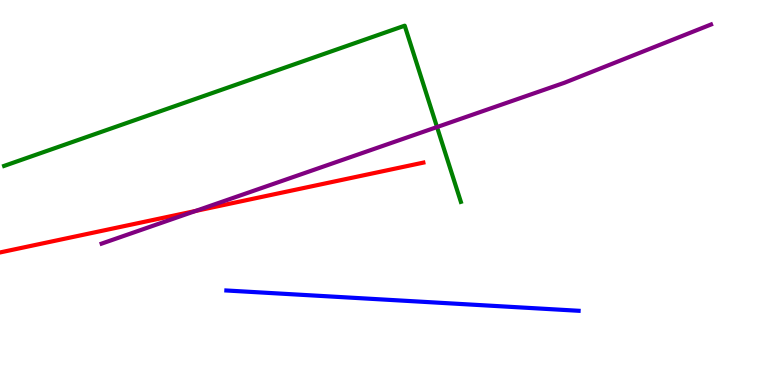[{'lines': ['blue', 'red'], 'intersections': []}, {'lines': ['green', 'red'], 'intersections': []}, {'lines': ['purple', 'red'], 'intersections': [{'x': 2.52, 'y': 4.52}]}, {'lines': ['blue', 'green'], 'intersections': []}, {'lines': ['blue', 'purple'], 'intersections': []}, {'lines': ['green', 'purple'], 'intersections': [{'x': 5.64, 'y': 6.7}]}]